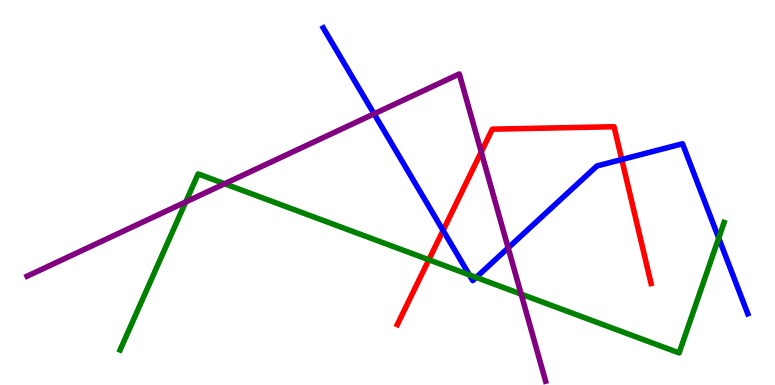[{'lines': ['blue', 'red'], 'intersections': [{'x': 5.72, 'y': 4.01}, {'x': 8.02, 'y': 5.86}]}, {'lines': ['green', 'red'], 'intersections': [{'x': 5.53, 'y': 3.25}]}, {'lines': ['purple', 'red'], 'intersections': [{'x': 6.21, 'y': 6.05}]}, {'lines': ['blue', 'green'], 'intersections': [{'x': 6.06, 'y': 2.86}, {'x': 6.14, 'y': 2.79}, {'x': 9.27, 'y': 3.82}]}, {'lines': ['blue', 'purple'], 'intersections': [{'x': 4.83, 'y': 7.04}, {'x': 6.56, 'y': 3.56}]}, {'lines': ['green', 'purple'], 'intersections': [{'x': 2.4, 'y': 4.75}, {'x': 2.9, 'y': 5.23}, {'x': 6.72, 'y': 2.36}]}]